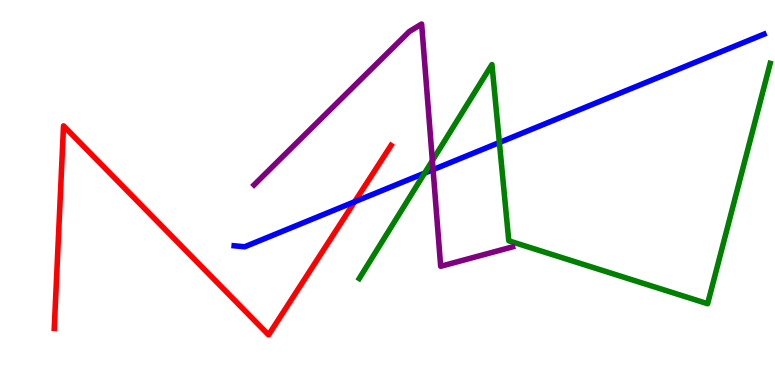[{'lines': ['blue', 'red'], 'intersections': [{'x': 4.58, 'y': 4.76}]}, {'lines': ['green', 'red'], 'intersections': []}, {'lines': ['purple', 'red'], 'intersections': []}, {'lines': ['blue', 'green'], 'intersections': [{'x': 5.48, 'y': 5.5}, {'x': 6.44, 'y': 6.3}]}, {'lines': ['blue', 'purple'], 'intersections': [{'x': 5.59, 'y': 5.59}]}, {'lines': ['green', 'purple'], 'intersections': [{'x': 5.58, 'y': 5.83}]}]